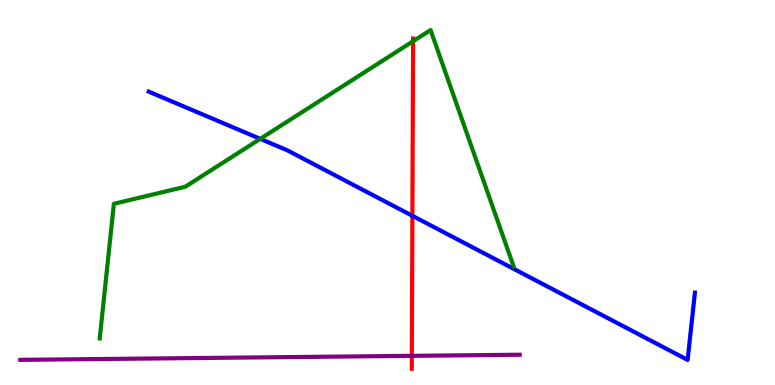[{'lines': ['blue', 'red'], 'intersections': [{'x': 5.32, 'y': 4.39}]}, {'lines': ['green', 'red'], 'intersections': [{'x': 5.33, 'y': 8.93}]}, {'lines': ['purple', 'red'], 'intersections': [{'x': 5.31, 'y': 0.757}]}, {'lines': ['blue', 'green'], 'intersections': [{'x': 3.36, 'y': 6.39}]}, {'lines': ['blue', 'purple'], 'intersections': []}, {'lines': ['green', 'purple'], 'intersections': []}]